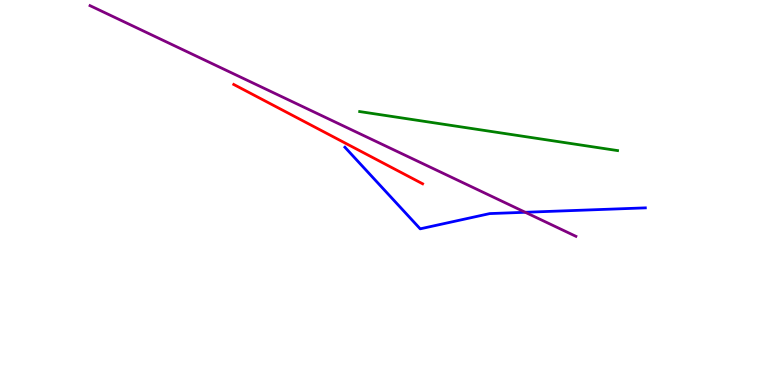[{'lines': ['blue', 'red'], 'intersections': []}, {'lines': ['green', 'red'], 'intersections': []}, {'lines': ['purple', 'red'], 'intersections': []}, {'lines': ['blue', 'green'], 'intersections': []}, {'lines': ['blue', 'purple'], 'intersections': [{'x': 6.78, 'y': 4.49}]}, {'lines': ['green', 'purple'], 'intersections': []}]